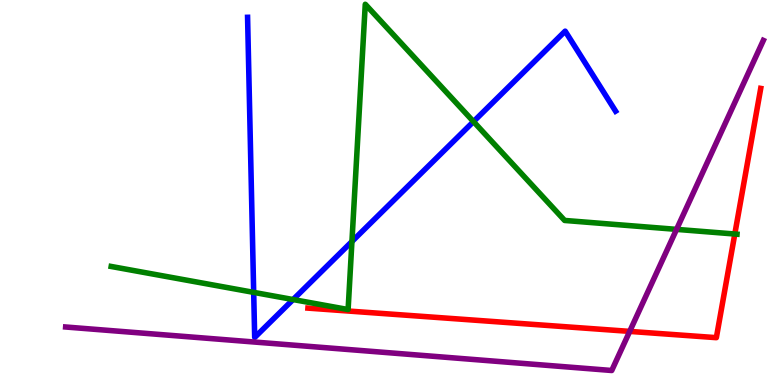[{'lines': ['blue', 'red'], 'intersections': []}, {'lines': ['green', 'red'], 'intersections': [{'x': 9.48, 'y': 3.92}]}, {'lines': ['purple', 'red'], 'intersections': [{'x': 8.13, 'y': 1.39}]}, {'lines': ['blue', 'green'], 'intersections': [{'x': 3.27, 'y': 2.41}, {'x': 3.78, 'y': 2.22}, {'x': 4.54, 'y': 3.73}, {'x': 6.11, 'y': 6.84}]}, {'lines': ['blue', 'purple'], 'intersections': []}, {'lines': ['green', 'purple'], 'intersections': [{'x': 8.73, 'y': 4.04}]}]